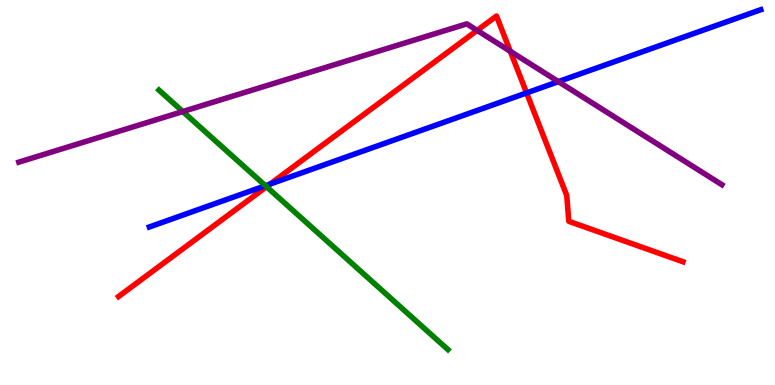[{'lines': ['blue', 'red'], 'intersections': [{'x': 3.49, 'y': 5.22}, {'x': 6.79, 'y': 7.59}]}, {'lines': ['green', 'red'], 'intersections': [{'x': 3.44, 'y': 5.15}]}, {'lines': ['purple', 'red'], 'intersections': [{'x': 6.16, 'y': 9.21}, {'x': 6.58, 'y': 8.67}]}, {'lines': ['blue', 'green'], 'intersections': [{'x': 3.42, 'y': 5.18}]}, {'lines': ['blue', 'purple'], 'intersections': [{'x': 7.2, 'y': 7.88}]}, {'lines': ['green', 'purple'], 'intersections': [{'x': 2.36, 'y': 7.1}]}]